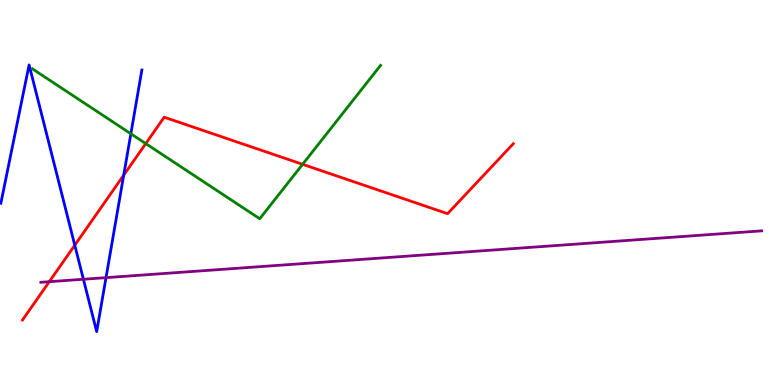[{'lines': ['blue', 'red'], 'intersections': [{'x': 0.965, 'y': 3.63}, {'x': 1.6, 'y': 5.45}]}, {'lines': ['green', 'red'], 'intersections': [{'x': 1.88, 'y': 6.27}, {'x': 3.9, 'y': 5.73}]}, {'lines': ['purple', 'red'], 'intersections': [{'x': 0.636, 'y': 2.68}]}, {'lines': ['blue', 'green'], 'intersections': [{'x': 1.69, 'y': 6.53}]}, {'lines': ['blue', 'purple'], 'intersections': [{'x': 1.08, 'y': 2.75}, {'x': 1.37, 'y': 2.79}]}, {'lines': ['green', 'purple'], 'intersections': []}]